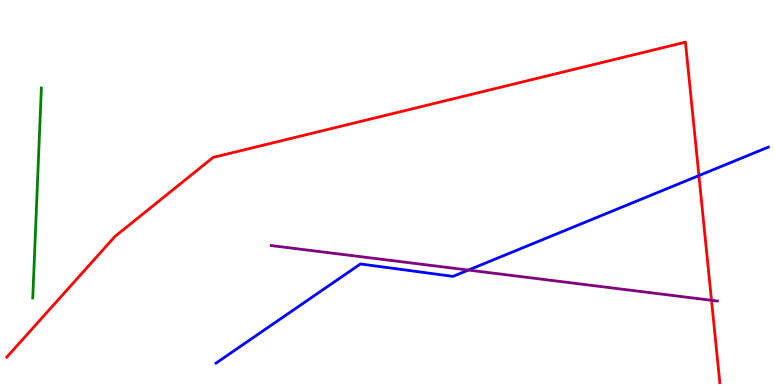[{'lines': ['blue', 'red'], 'intersections': [{'x': 9.02, 'y': 5.44}]}, {'lines': ['green', 'red'], 'intersections': []}, {'lines': ['purple', 'red'], 'intersections': [{'x': 9.18, 'y': 2.2}]}, {'lines': ['blue', 'green'], 'intersections': []}, {'lines': ['blue', 'purple'], 'intersections': [{'x': 6.04, 'y': 2.99}]}, {'lines': ['green', 'purple'], 'intersections': []}]